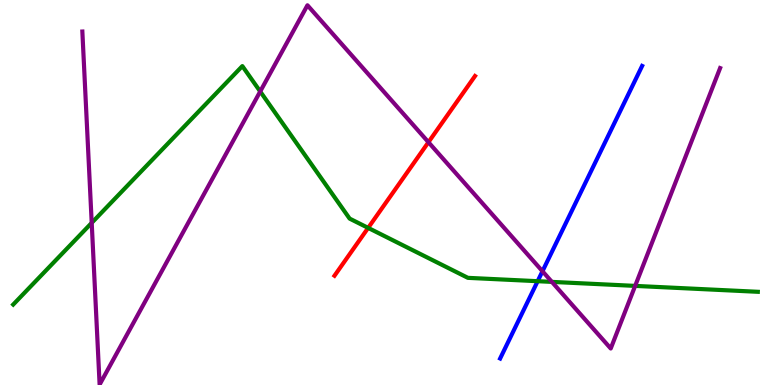[{'lines': ['blue', 'red'], 'intersections': []}, {'lines': ['green', 'red'], 'intersections': [{'x': 4.75, 'y': 4.08}]}, {'lines': ['purple', 'red'], 'intersections': [{'x': 5.53, 'y': 6.31}]}, {'lines': ['blue', 'green'], 'intersections': [{'x': 6.94, 'y': 2.7}]}, {'lines': ['blue', 'purple'], 'intersections': [{'x': 7.0, 'y': 2.95}]}, {'lines': ['green', 'purple'], 'intersections': [{'x': 1.18, 'y': 4.21}, {'x': 3.36, 'y': 7.62}, {'x': 7.12, 'y': 2.68}, {'x': 8.2, 'y': 2.57}]}]